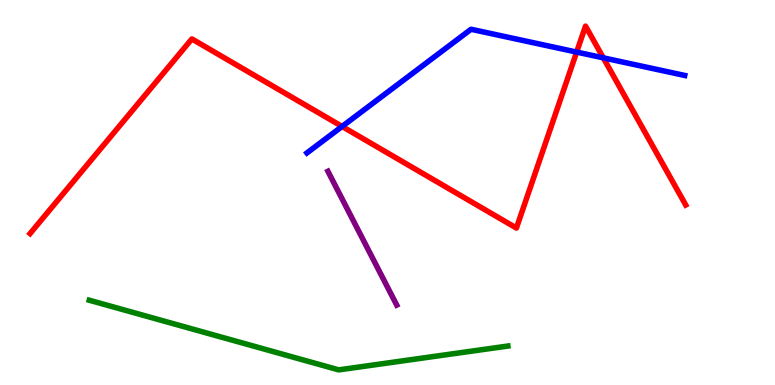[{'lines': ['blue', 'red'], 'intersections': [{'x': 4.41, 'y': 6.72}, {'x': 7.44, 'y': 8.65}, {'x': 7.78, 'y': 8.5}]}, {'lines': ['green', 'red'], 'intersections': []}, {'lines': ['purple', 'red'], 'intersections': []}, {'lines': ['blue', 'green'], 'intersections': []}, {'lines': ['blue', 'purple'], 'intersections': []}, {'lines': ['green', 'purple'], 'intersections': []}]